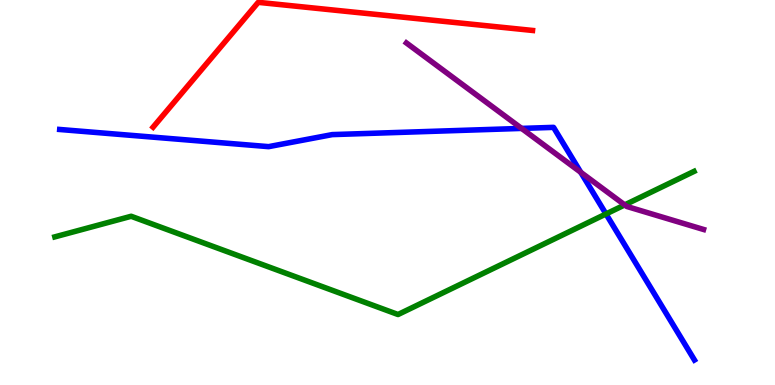[{'lines': ['blue', 'red'], 'intersections': []}, {'lines': ['green', 'red'], 'intersections': []}, {'lines': ['purple', 'red'], 'intersections': []}, {'lines': ['blue', 'green'], 'intersections': [{'x': 7.82, 'y': 4.44}]}, {'lines': ['blue', 'purple'], 'intersections': [{'x': 6.73, 'y': 6.66}, {'x': 7.49, 'y': 5.52}]}, {'lines': ['green', 'purple'], 'intersections': [{'x': 8.06, 'y': 4.68}]}]